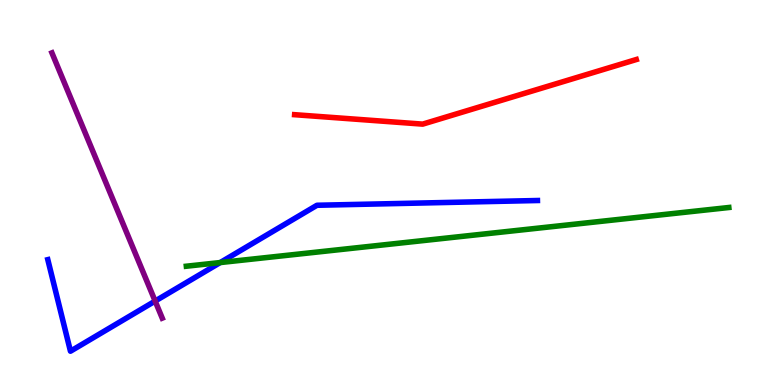[{'lines': ['blue', 'red'], 'intersections': []}, {'lines': ['green', 'red'], 'intersections': []}, {'lines': ['purple', 'red'], 'intersections': []}, {'lines': ['blue', 'green'], 'intersections': [{'x': 2.84, 'y': 3.18}]}, {'lines': ['blue', 'purple'], 'intersections': [{'x': 2.0, 'y': 2.18}]}, {'lines': ['green', 'purple'], 'intersections': []}]